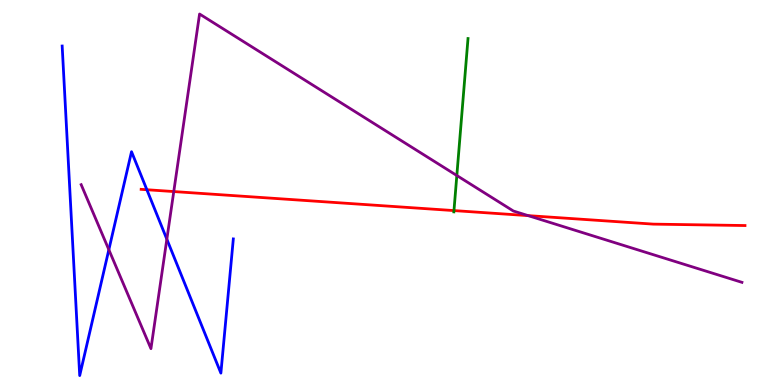[{'lines': ['blue', 'red'], 'intersections': [{'x': 1.9, 'y': 5.07}]}, {'lines': ['green', 'red'], 'intersections': [{'x': 5.86, 'y': 4.53}]}, {'lines': ['purple', 'red'], 'intersections': [{'x': 2.24, 'y': 5.02}, {'x': 6.81, 'y': 4.4}]}, {'lines': ['blue', 'green'], 'intersections': []}, {'lines': ['blue', 'purple'], 'intersections': [{'x': 1.4, 'y': 3.51}, {'x': 2.15, 'y': 3.79}]}, {'lines': ['green', 'purple'], 'intersections': [{'x': 5.89, 'y': 5.44}]}]